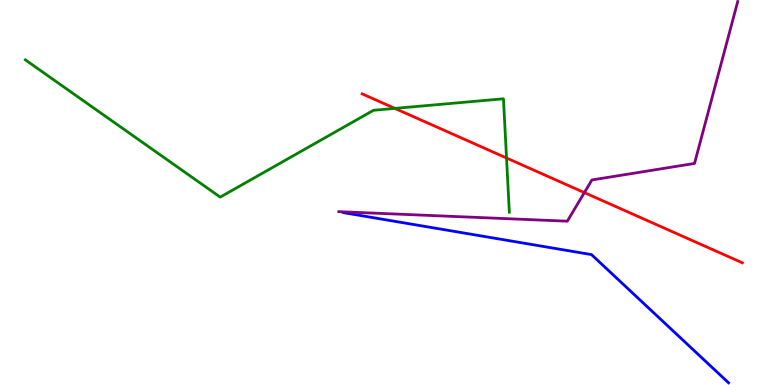[{'lines': ['blue', 'red'], 'intersections': []}, {'lines': ['green', 'red'], 'intersections': [{'x': 5.1, 'y': 7.18}, {'x': 6.54, 'y': 5.9}]}, {'lines': ['purple', 'red'], 'intersections': [{'x': 7.54, 'y': 5.0}]}, {'lines': ['blue', 'green'], 'intersections': []}, {'lines': ['blue', 'purple'], 'intersections': []}, {'lines': ['green', 'purple'], 'intersections': []}]